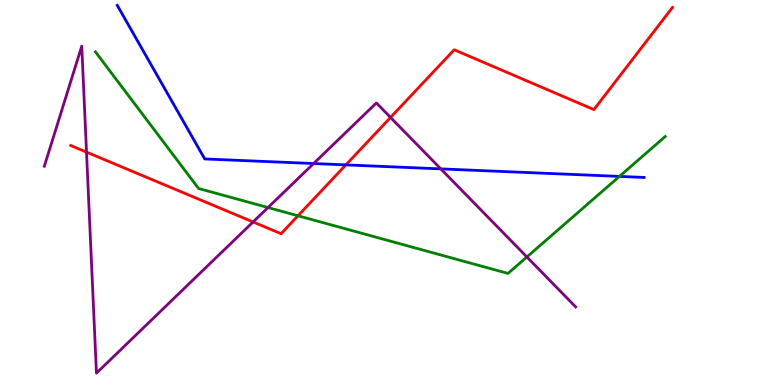[{'lines': ['blue', 'red'], 'intersections': [{'x': 4.46, 'y': 5.72}]}, {'lines': ['green', 'red'], 'intersections': [{'x': 3.84, 'y': 4.4}]}, {'lines': ['purple', 'red'], 'intersections': [{'x': 1.12, 'y': 6.05}, {'x': 3.27, 'y': 4.23}, {'x': 5.04, 'y': 6.95}]}, {'lines': ['blue', 'green'], 'intersections': [{'x': 7.99, 'y': 5.42}]}, {'lines': ['blue', 'purple'], 'intersections': [{'x': 4.05, 'y': 5.75}, {'x': 5.69, 'y': 5.61}]}, {'lines': ['green', 'purple'], 'intersections': [{'x': 3.46, 'y': 4.61}, {'x': 6.8, 'y': 3.33}]}]